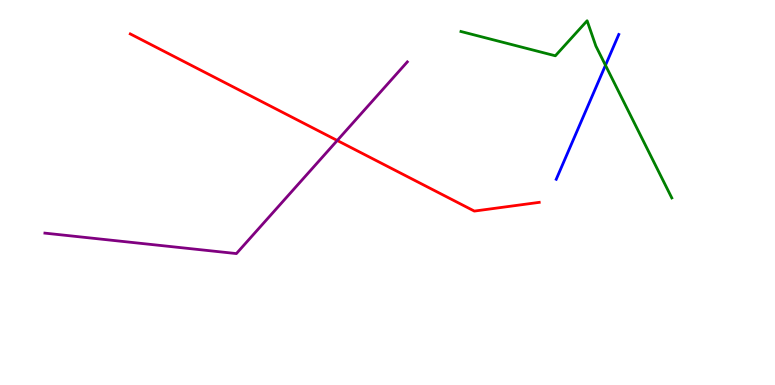[{'lines': ['blue', 'red'], 'intersections': []}, {'lines': ['green', 'red'], 'intersections': []}, {'lines': ['purple', 'red'], 'intersections': [{'x': 4.35, 'y': 6.35}]}, {'lines': ['blue', 'green'], 'intersections': [{'x': 7.81, 'y': 8.3}]}, {'lines': ['blue', 'purple'], 'intersections': []}, {'lines': ['green', 'purple'], 'intersections': []}]